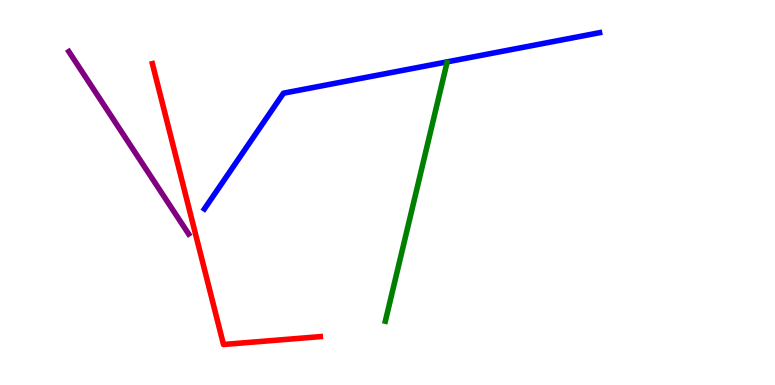[{'lines': ['blue', 'red'], 'intersections': []}, {'lines': ['green', 'red'], 'intersections': []}, {'lines': ['purple', 'red'], 'intersections': []}, {'lines': ['blue', 'green'], 'intersections': []}, {'lines': ['blue', 'purple'], 'intersections': []}, {'lines': ['green', 'purple'], 'intersections': []}]